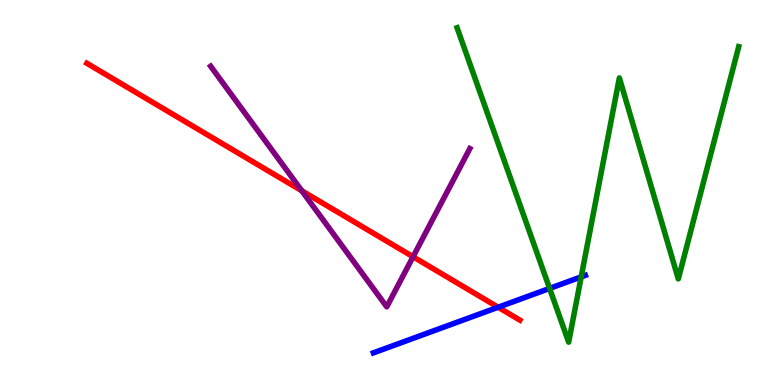[{'lines': ['blue', 'red'], 'intersections': [{'x': 6.43, 'y': 2.02}]}, {'lines': ['green', 'red'], 'intersections': []}, {'lines': ['purple', 'red'], 'intersections': [{'x': 3.89, 'y': 5.05}, {'x': 5.33, 'y': 3.33}]}, {'lines': ['blue', 'green'], 'intersections': [{'x': 7.09, 'y': 2.51}, {'x': 7.5, 'y': 2.81}]}, {'lines': ['blue', 'purple'], 'intersections': []}, {'lines': ['green', 'purple'], 'intersections': []}]